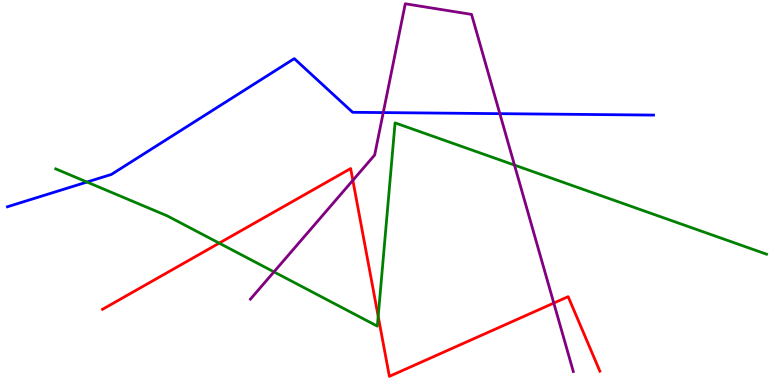[{'lines': ['blue', 'red'], 'intersections': []}, {'lines': ['green', 'red'], 'intersections': [{'x': 2.83, 'y': 3.68}, {'x': 4.88, 'y': 1.78}]}, {'lines': ['purple', 'red'], 'intersections': [{'x': 4.55, 'y': 5.32}, {'x': 7.15, 'y': 2.13}]}, {'lines': ['blue', 'green'], 'intersections': [{'x': 1.12, 'y': 5.27}]}, {'lines': ['blue', 'purple'], 'intersections': [{'x': 4.95, 'y': 7.08}, {'x': 6.45, 'y': 7.05}]}, {'lines': ['green', 'purple'], 'intersections': [{'x': 3.53, 'y': 2.94}, {'x': 6.64, 'y': 5.71}]}]